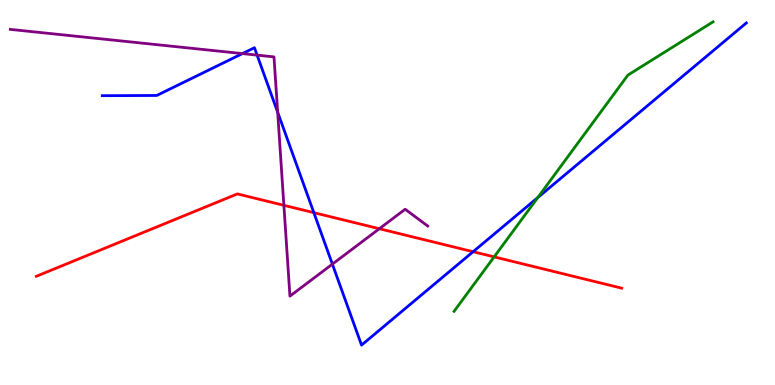[{'lines': ['blue', 'red'], 'intersections': [{'x': 4.05, 'y': 4.48}, {'x': 6.1, 'y': 3.46}]}, {'lines': ['green', 'red'], 'intersections': [{'x': 6.38, 'y': 3.33}]}, {'lines': ['purple', 'red'], 'intersections': [{'x': 3.66, 'y': 4.67}, {'x': 4.89, 'y': 4.06}]}, {'lines': ['blue', 'green'], 'intersections': [{'x': 6.94, 'y': 4.87}]}, {'lines': ['blue', 'purple'], 'intersections': [{'x': 3.13, 'y': 8.61}, {'x': 3.32, 'y': 8.57}, {'x': 3.58, 'y': 7.08}, {'x': 4.29, 'y': 3.14}]}, {'lines': ['green', 'purple'], 'intersections': []}]